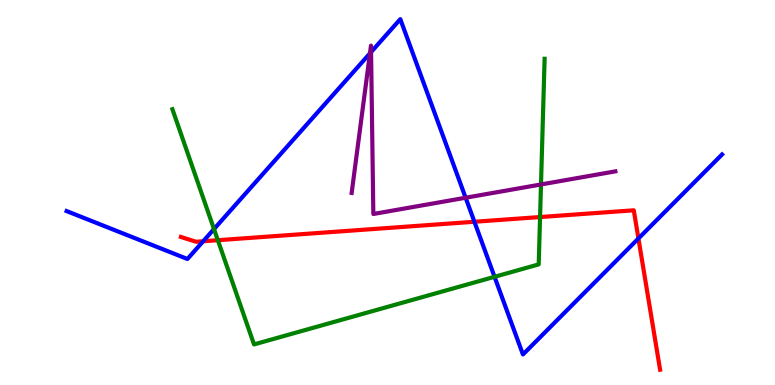[{'lines': ['blue', 'red'], 'intersections': [{'x': 2.62, 'y': 3.73}, {'x': 6.12, 'y': 4.24}, {'x': 8.24, 'y': 3.81}]}, {'lines': ['green', 'red'], 'intersections': [{'x': 2.81, 'y': 3.76}, {'x': 6.97, 'y': 4.36}]}, {'lines': ['purple', 'red'], 'intersections': []}, {'lines': ['blue', 'green'], 'intersections': [{'x': 2.76, 'y': 4.05}, {'x': 6.38, 'y': 2.81}]}, {'lines': ['blue', 'purple'], 'intersections': [{'x': 4.77, 'y': 8.61}, {'x': 4.79, 'y': 8.65}, {'x': 6.01, 'y': 4.86}]}, {'lines': ['green', 'purple'], 'intersections': [{'x': 6.98, 'y': 5.21}]}]